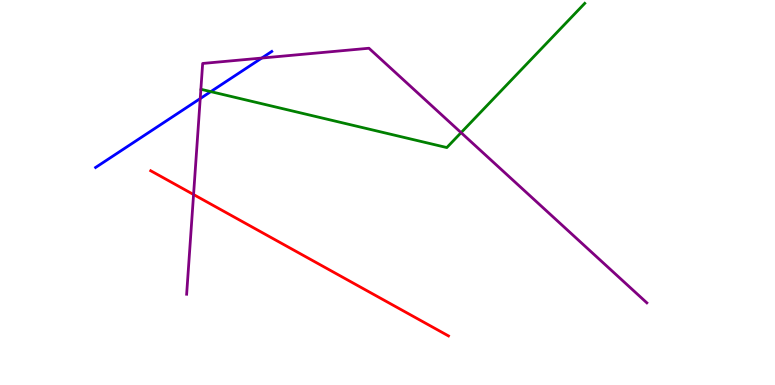[{'lines': ['blue', 'red'], 'intersections': []}, {'lines': ['green', 'red'], 'intersections': []}, {'lines': ['purple', 'red'], 'intersections': [{'x': 2.5, 'y': 4.95}]}, {'lines': ['blue', 'green'], 'intersections': [{'x': 2.72, 'y': 7.62}]}, {'lines': ['blue', 'purple'], 'intersections': [{'x': 2.58, 'y': 7.44}, {'x': 3.38, 'y': 8.49}]}, {'lines': ['green', 'purple'], 'intersections': [{'x': 5.95, 'y': 6.55}]}]